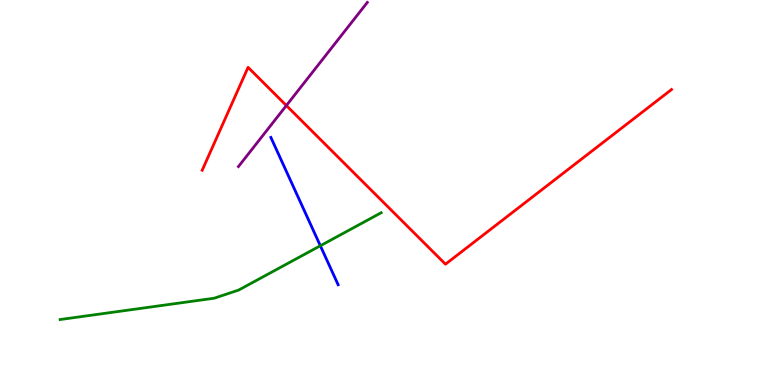[{'lines': ['blue', 'red'], 'intersections': []}, {'lines': ['green', 'red'], 'intersections': []}, {'lines': ['purple', 'red'], 'intersections': [{'x': 3.7, 'y': 7.26}]}, {'lines': ['blue', 'green'], 'intersections': [{'x': 4.13, 'y': 3.62}]}, {'lines': ['blue', 'purple'], 'intersections': []}, {'lines': ['green', 'purple'], 'intersections': []}]